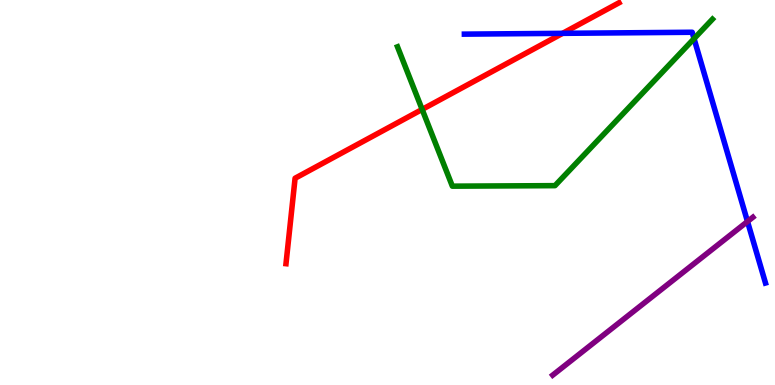[{'lines': ['blue', 'red'], 'intersections': [{'x': 7.26, 'y': 9.13}]}, {'lines': ['green', 'red'], 'intersections': [{'x': 5.45, 'y': 7.16}]}, {'lines': ['purple', 'red'], 'intersections': []}, {'lines': ['blue', 'green'], 'intersections': [{'x': 8.96, 'y': 9.0}]}, {'lines': ['blue', 'purple'], 'intersections': [{'x': 9.65, 'y': 4.25}]}, {'lines': ['green', 'purple'], 'intersections': []}]